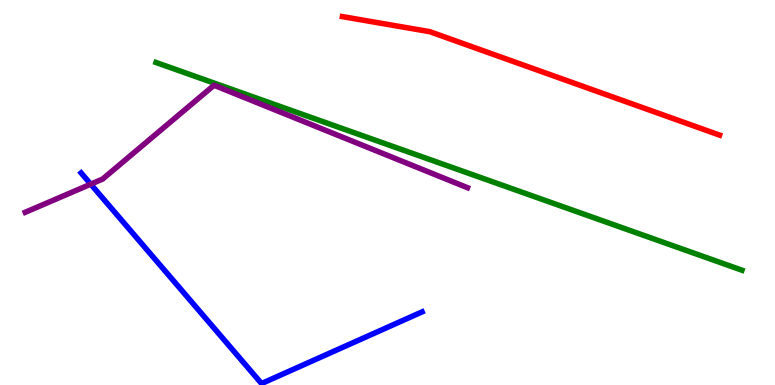[{'lines': ['blue', 'red'], 'intersections': []}, {'lines': ['green', 'red'], 'intersections': []}, {'lines': ['purple', 'red'], 'intersections': []}, {'lines': ['blue', 'green'], 'intersections': []}, {'lines': ['blue', 'purple'], 'intersections': [{'x': 1.17, 'y': 5.22}]}, {'lines': ['green', 'purple'], 'intersections': []}]